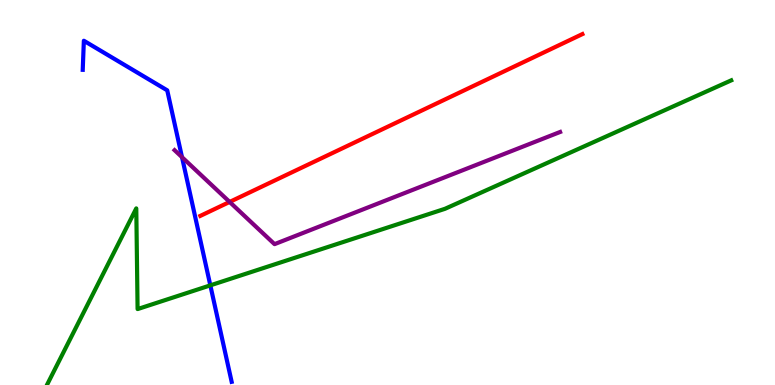[{'lines': ['blue', 'red'], 'intersections': []}, {'lines': ['green', 'red'], 'intersections': []}, {'lines': ['purple', 'red'], 'intersections': [{'x': 2.96, 'y': 4.75}]}, {'lines': ['blue', 'green'], 'intersections': [{'x': 2.71, 'y': 2.59}]}, {'lines': ['blue', 'purple'], 'intersections': [{'x': 2.35, 'y': 5.92}]}, {'lines': ['green', 'purple'], 'intersections': []}]